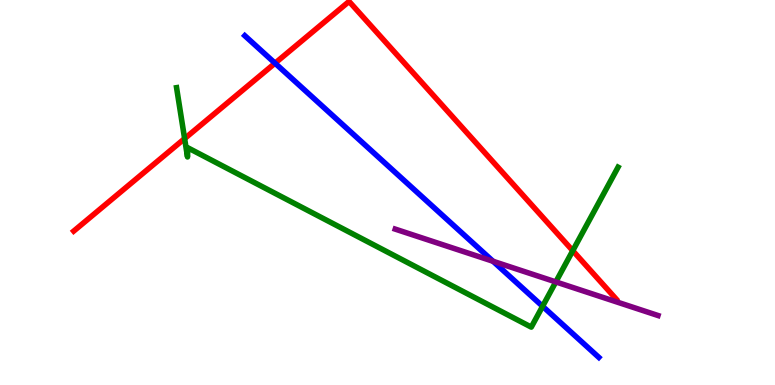[{'lines': ['blue', 'red'], 'intersections': [{'x': 3.55, 'y': 8.36}]}, {'lines': ['green', 'red'], 'intersections': [{'x': 2.38, 'y': 6.4}, {'x': 7.39, 'y': 3.49}]}, {'lines': ['purple', 'red'], 'intersections': []}, {'lines': ['blue', 'green'], 'intersections': [{'x': 7.0, 'y': 2.04}]}, {'lines': ['blue', 'purple'], 'intersections': [{'x': 6.36, 'y': 3.21}]}, {'lines': ['green', 'purple'], 'intersections': [{'x': 7.17, 'y': 2.68}]}]